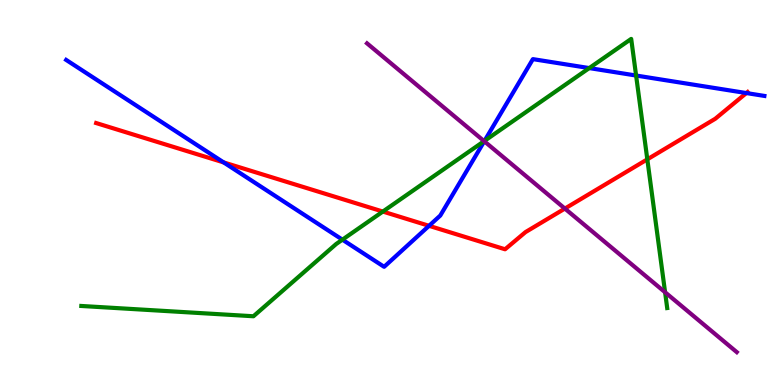[{'lines': ['blue', 'red'], 'intersections': [{'x': 2.89, 'y': 5.78}, {'x': 5.54, 'y': 4.13}, {'x': 9.63, 'y': 7.58}]}, {'lines': ['green', 'red'], 'intersections': [{'x': 4.94, 'y': 4.51}, {'x': 8.35, 'y': 5.86}]}, {'lines': ['purple', 'red'], 'intersections': [{'x': 7.29, 'y': 4.58}]}, {'lines': ['blue', 'green'], 'intersections': [{'x': 4.42, 'y': 3.77}, {'x': 6.25, 'y': 6.34}, {'x': 7.6, 'y': 8.23}, {'x': 8.21, 'y': 8.04}]}, {'lines': ['blue', 'purple'], 'intersections': [{'x': 6.25, 'y': 6.33}]}, {'lines': ['green', 'purple'], 'intersections': [{'x': 6.25, 'y': 6.33}, {'x': 8.58, 'y': 2.41}]}]